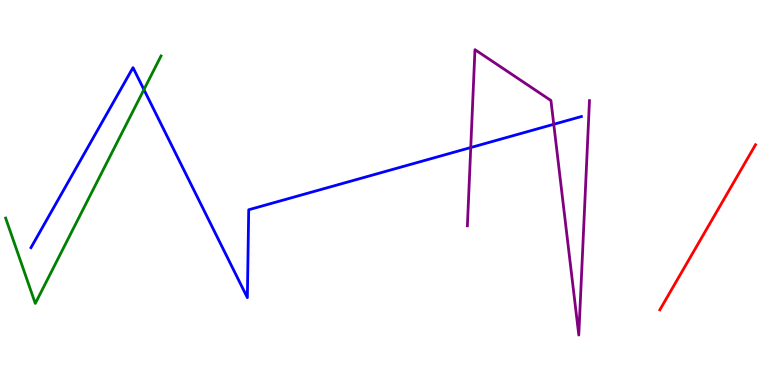[{'lines': ['blue', 'red'], 'intersections': []}, {'lines': ['green', 'red'], 'intersections': []}, {'lines': ['purple', 'red'], 'intersections': []}, {'lines': ['blue', 'green'], 'intersections': [{'x': 1.86, 'y': 7.67}]}, {'lines': ['blue', 'purple'], 'intersections': [{'x': 6.07, 'y': 6.17}, {'x': 7.15, 'y': 6.77}]}, {'lines': ['green', 'purple'], 'intersections': []}]